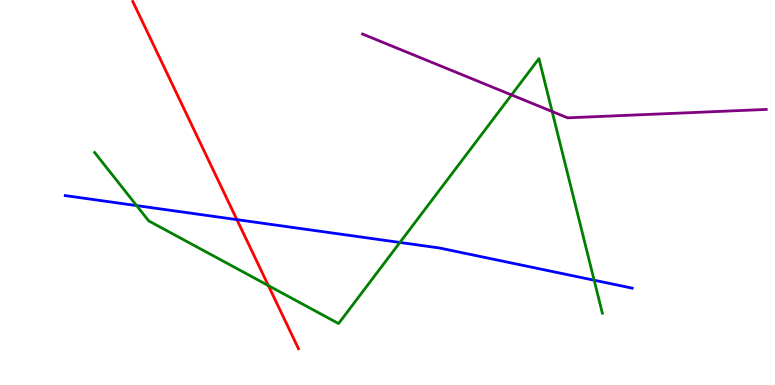[{'lines': ['blue', 'red'], 'intersections': [{'x': 3.06, 'y': 4.3}]}, {'lines': ['green', 'red'], 'intersections': [{'x': 3.46, 'y': 2.58}]}, {'lines': ['purple', 'red'], 'intersections': []}, {'lines': ['blue', 'green'], 'intersections': [{'x': 1.76, 'y': 4.66}, {'x': 5.16, 'y': 3.7}, {'x': 7.67, 'y': 2.72}]}, {'lines': ['blue', 'purple'], 'intersections': []}, {'lines': ['green', 'purple'], 'intersections': [{'x': 6.6, 'y': 7.53}, {'x': 7.12, 'y': 7.1}]}]